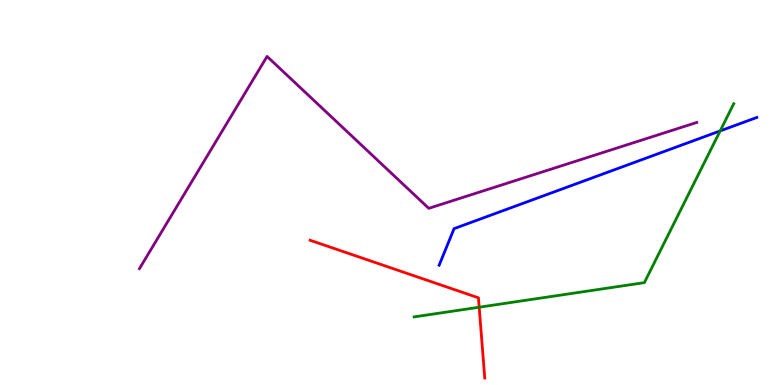[{'lines': ['blue', 'red'], 'intersections': []}, {'lines': ['green', 'red'], 'intersections': [{'x': 6.18, 'y': 2.02}]}, {'lines': ['purple', 'red'], 'intersections': []}, {'lines': ['blue', 'green'], 'intersections': [{'x': 9.29, 'y': 6.6}]}, {'lines': ['blue', 'purple'], 'intersections': []}, {'lines': ['green', 'purple'], 'intersections': []}]